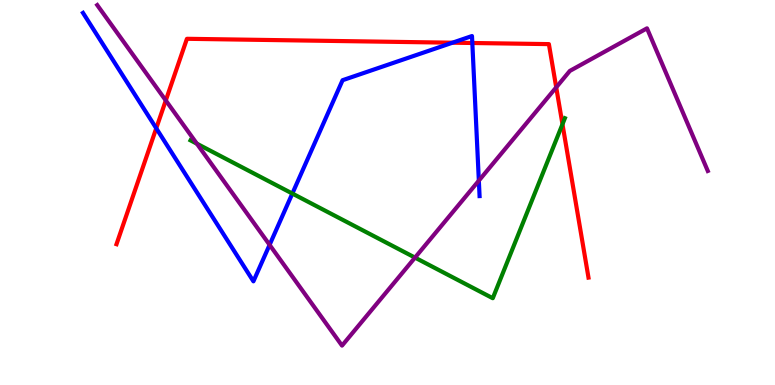[{'lines': ['blue', 'red'], 'intersections': [{'x': 2.02, 'y': 6.67}, {'x': 5.84, 'y': 8.89}, {'x': 6.09, 'y': 8.88}]}, {'lines': ['green', 'red'], 'intersections': [{'x': 7.26, 'y': 6.77}]}, {'lines': ['purple', 'red'], 'intersections': [{'x': 2.14, 'y': 7.39}, {'x': 7.18, 'y': 7.73}]}, {'lines': ['blue', 'green'], 'intersections': [{'x': 3.77, 'y': 4.97}]}, {'lines': ['blue', 'purple'], 'intersections': [{'x': 3.48, 'y': 3.64}, {'x': 6.18, 'y': 5.31}]}, {'lines': ['green', 'purple'], 'intersections': [{'x': 2.54, 'y': 6.27}, {'x': 5.35, 'y': 3.31}]}]